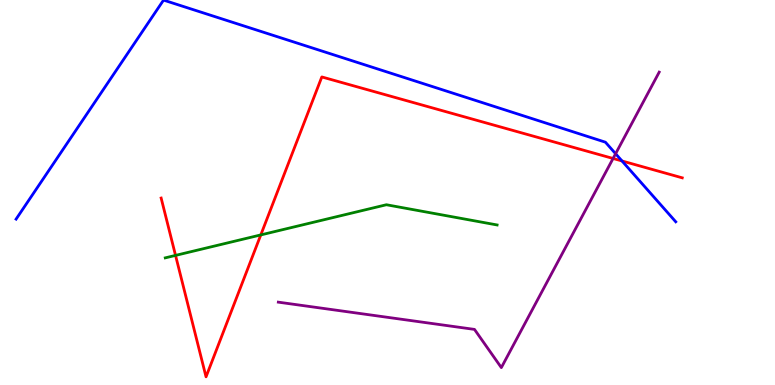[{'lines': ['blue', 'red'], 'intersections': [{'x': 8.03, 'y': 5.82}]}, {'lines': ['green', 'red'], 'intersections': [{'x': 2.27, 'y': 3.37}, {'x': 3.37, 'y': 3.9}]}, {'lines': ['purple', 'red'], 'intersections': [{'x': 7.91, 'y': 5.88}]}, {'lines': ['blue', 'green'], 'intersections': []}, {'lines': ['blue', 'purple'], 'intersections': [{'x': 7.94, 'y': 6.01}]}, {'lines': ['green', 'purple'], 'intersections': []}]